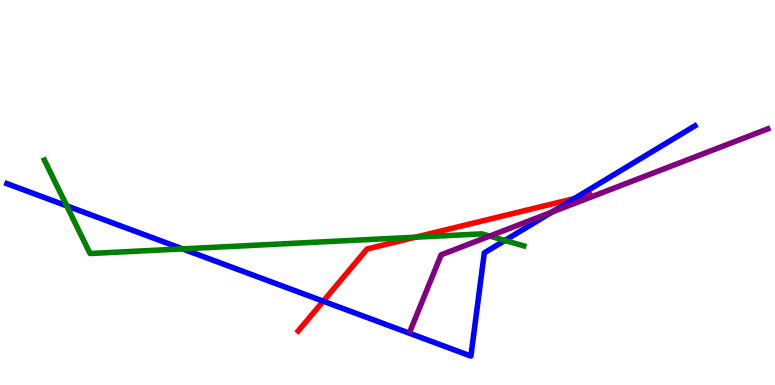[{'lines': ['blue', 'red'], 'intersections': [{'x': 4.17, 'y': 2.18}, {'x': 7.41, 'y': 4.84}]}, {'lines': ['green', 'red'], 'intersections': [{'x': 5.36, 'y': 3.84}]}, {'lines': ['purple', 'red'], 'intersections': []}, {'lines': ['blue', 'green'], 'intersections': [{'x': 0.861, 'y': 4.65}, {'x': 2.35, 'y': 3.54}, {'x': 6.51, 'y': 3.75}]}, {'lines': ['blue', 'purple'], 'intersections': [{'x': 7.12, 'y': 4.49}]}, {'lines': ['green', 'purple'], 'intersections': [{'x': 6.32, 'y': 3.87}]}]